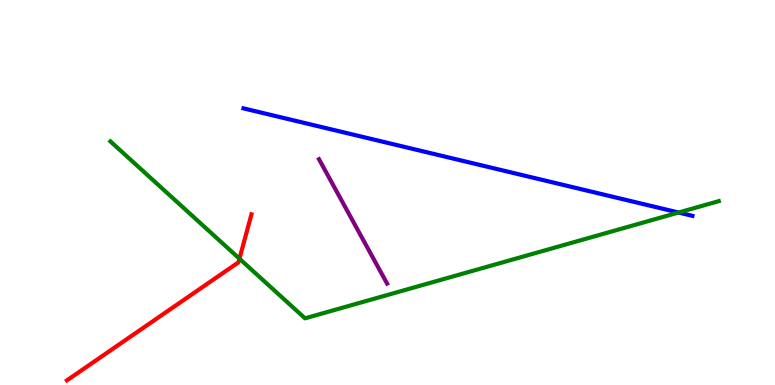[{'lines': ['blue', 'red'], 'intersections': []}, {'lines': ['green', 'red'], 'intersections': [{'x': 3.09, 'y': 3.28}]}, {'lines': ['purple', 'red'], 'intersections': []}, {'lines': ['blue', 'green'], 'intersections': [{'x': 8.76, 'y': 4.48}]}, {'lines': ['blue', 'purple'], 'intersections': []}, {'lines': ['green', 'purple'], 'intersections': []}]